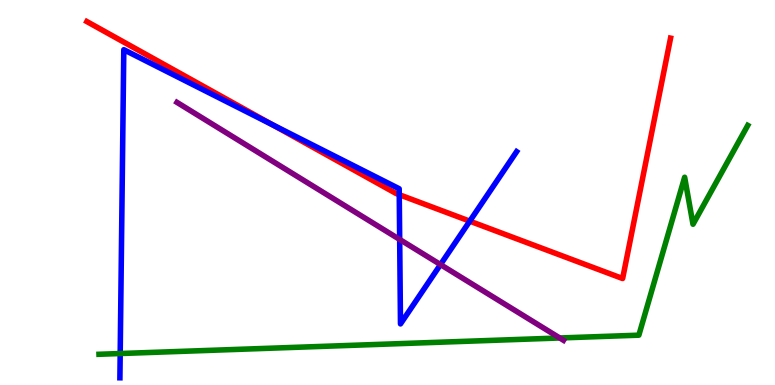[{'lines': ['blue', 'red'], 'intersections': [{'x': 3.52, 'y': 6.76}, {'x': 5.15, 'y': 4.94}, {'x': 6.06, 'y': 4.26}]}, {'lines': ['green', 'red'], 'intersections': []}, {'lines': ['purple', 'red'], 'intersections': []}, {'lines': ['blue', 'green'], 'intersections': [{'x': 1.55, 'y': 0.817}]}, {'lines': ['blue', 'purple'], 'intersections': [{'x': 5.16, 'y': 3.78}, {'x': 5.68, 'y': 3.13}]}, {'lines': ['green', 'purple'], 'intersections': [{'x': 7.22, 'y': 1.22}]}]